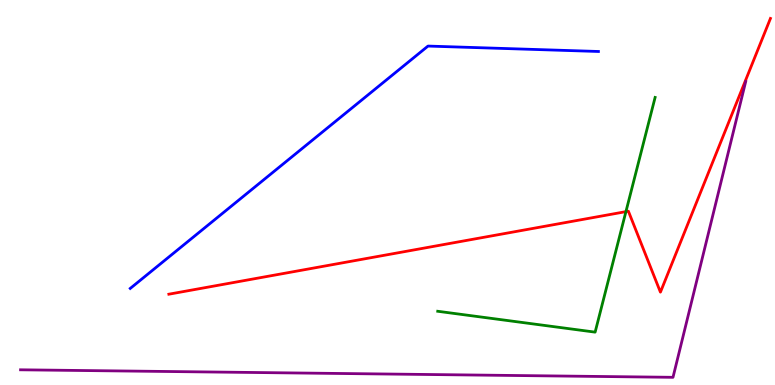[{'lines': ['blue', 'red'], 'intersections': []}, {'lines': ['green', 'red'], 'intersections': [{'x': 8.08, 'y': 4.5}]}, {'lines': ['purple', 'red'], 'intersections': []}, {'lines': ['blue', 'green'], 'intersections': []}, {'lines': ['blue', 'purple'], 'intersections': []}, {'lines': ['green', 'purple'], 'intersections': []}]